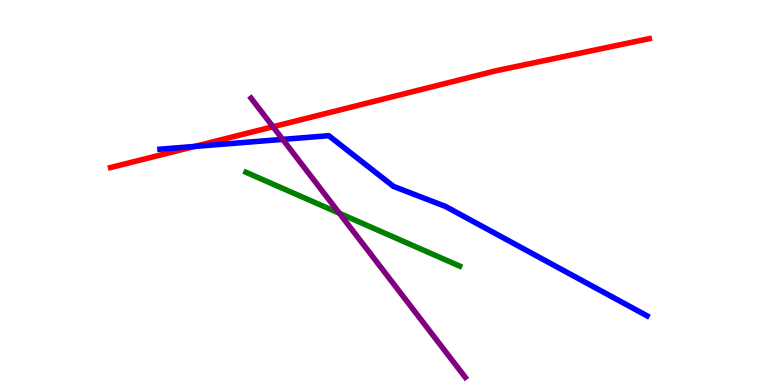[{'lines': ['blue', 'red'], 'intersections': [{'x': 2.51, 'y': 6.2}]}, {'lines': ['green', 'red'], 'intersections': []}, {'lines': ['purple', 'red'], 'intersections': [{'x': 3.52, 'y': 6.71}]}, {'lines': ['blue', 'green'], 'intersections': []}, {'lines': ['blue', 'purple'], 'intersections': [{'x': 3.65, 'y': 6.38}]}, {'lines': ['green', 'purple'], 'intersections': [{'x': 4.38, 'y': 4.46}]}]